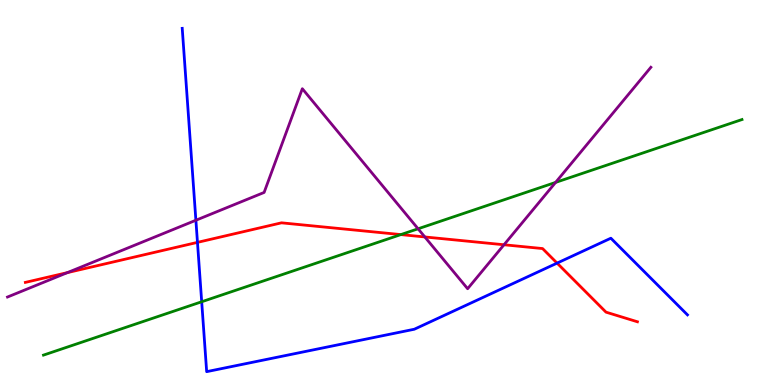[{'lines': ['blue', 'red'], 'intersections': [{'x': 2.55, 'y': 3.7}, {'x': 7.19, 'y': 3.17}]}, {'lines': ['green', 'red'], 'intersections': [{'x': 5.17, 'y': 3.91}]}, {'lines': ['purple', 'red'], 'intersections': [{'x': 0.869, 'y': 2.92}, {'x': 5.48, 'y': 3.85}, {'x': 6.5, 'y': 3.64}]}, {'lines': ['blue', 'green'], 'intersections': [{'x': 2.6, 'y': 2.16}]}, {'lines': ['blue', 'purple'], 'intersections': [{'x': 2.53, 'y': 4.28}]}, {'lines': ['green', 'purple'], 'intersections': [{'x': 5.39, 'y': 4.06}, {'x': 7.17, 'y': 5.26}]}]